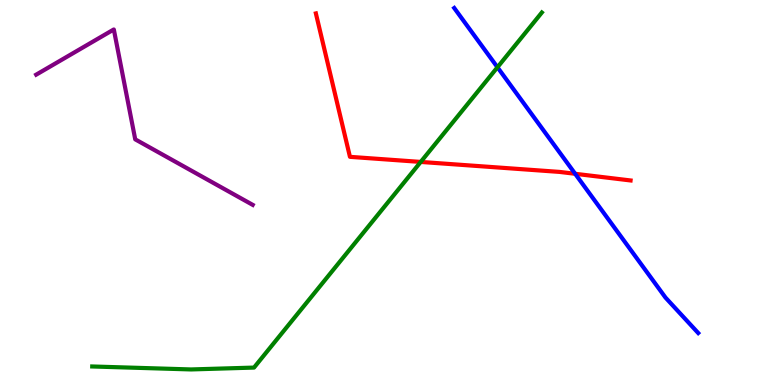[{'lines': ['blue', 'red'], 'intersections': [{'x': 7.42, 'y': 5.49}]}, {'lines': ['green', 'red'], 'intersections': [{'x': 5.43, 'y': 5.79}]}, {'lines': ['purple', 'red'], 'intersections': []}, {'lines': ['blue', 'green'], 'intersections': [{'x': 6.42, 'y': 8.25}]}, {'lines': ['blue', 'purple'], 'intersections': []}, {'lines': ['green', 'purple'], 'intersections': []}]